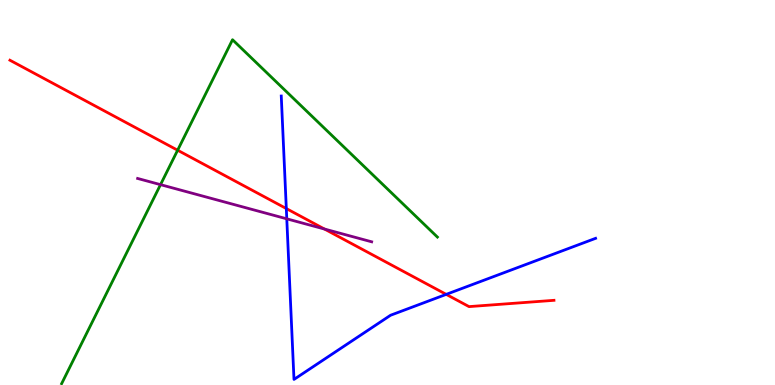[{'lines': ['blue', 'red'], 'intersections': [{'x': 3.69, 'y': 4.58}, {'x': 5.76, 'y': 2.35}]}, {'lines': ['green', 'red'], 'intersections': [{'x': 2.29, 'y': 6.1}]}, {'lines': ['purple', 'red'], 'intersections': [{'x': 4.19, 'y': 4.05}]}, {'lines': ['blue', 'green'], 'intersections': []}, {'lines': ['blue', 'purple'], 'intersections': [{'x': 3.7, 'y': 4.32}]}, {'lines': ['green', 'purple'], 'intersections': [{'x': 2.07, 'y': 5.2}]}]